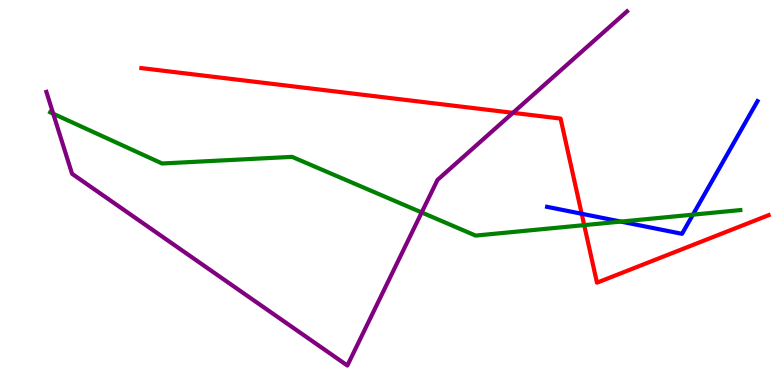[{'lines': ['blue', 'red'], 'intersections': [{'x': 7.51, 'y': 4.45}]}, {'lines': ['green', 'red'], 'intersections': [{'x': 7.54, 'y': 4.15}]}, {'lines': ['purple', 'red'], 'intersections': [{'x': 6.62, 'y': 7.07}]}, {'lines': ['blue', 'green'], 'intersections': [{'x': 8.01, 'y': 4.24}, {'x': 8.94, 'y': 4.42}]}, {'lines': ['blue', 'purple'], 'intersections': []}, {'lines': ['green', 'purple'], 'intersections': [{'x': 0.687, 'y': 7.05}, {'x': 5.44, 'y': 4.48}]}]